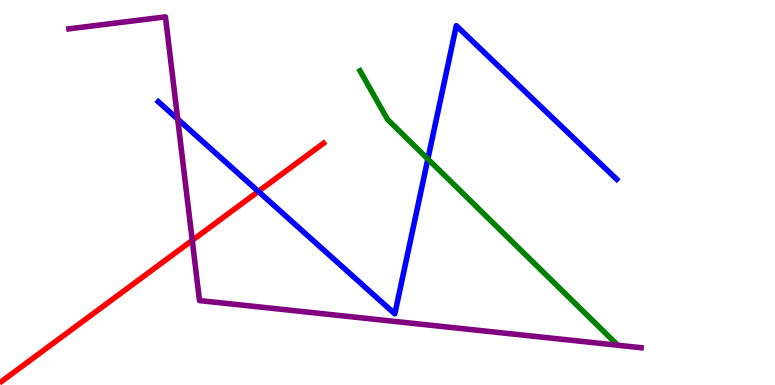[{'lines': ['blue', 'red'], 'intersections': [{'x': 3.33, 'y': 5.03}]}, {'lines': ['green', 'red'], 'intersections': []}, {'lines': ['purple', 'red'], 'intersections': [{'x': 2.48, 'y': 3.76}]}, {'lines': ['blue', 'green'], 'intersections': [{'x': 5.52, 'y': 5.87}]}, {'lines': ['blue', 'purple'], 'intersections': [{'x': 2.29, 'y': 6.91}]}, {'lines': ['green', 'purple'], 'intersections': []}]